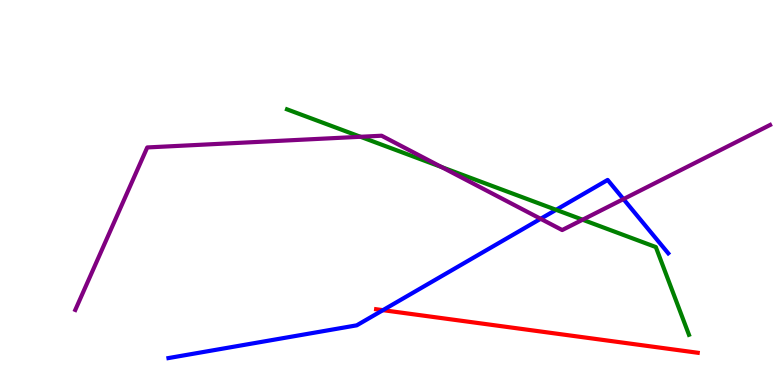[{'lines': ['blue', 'red'], 'intersections': [{'x': 4.94, 'y': 1.94}]}, {'lines': ['green', 'red'], 'intersections': []}, {'lines': ['purple', 'red'], 'intersections': []}, {'lines': ['blue', 'green'], 'intersections': [{'x': 7.18, 'y': 4.55}]}, {'lines': ['blue', 'purple'], 'intersections': [{'x': 6.98, 'y': 4.32}, {'x': 8.04, 'y': 4.83}]}, {'lines': ['green', 'purple'], 'intersections': [{'x': 4.65, 'y': 6.45}, {'x': 5.7, 'y': 5.66}, {'x': 7.52, 'y': 4.29}]}]